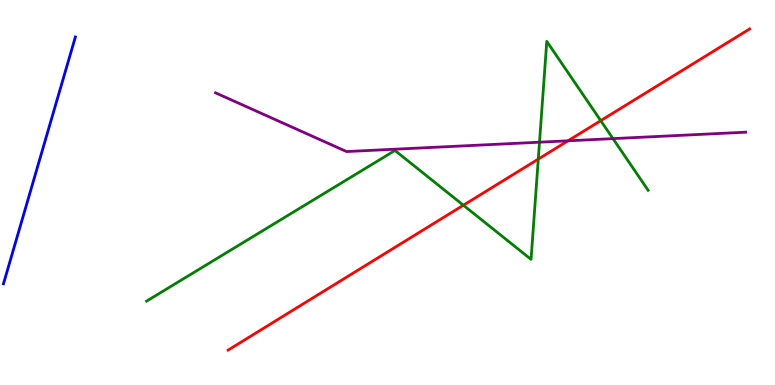[{'lines': ['blue', 'red'], 'intersections': []}, {'lines': ['green', 'red'], 'intersections': [{'x': 5.98, 'y': 4.67}, {'x': 6.95, 'y': 5.87}, {'x': 7.75, 'y': 6.87}]}, {'lines': ['purple', 'red'], 'intersections': [{'x': 7.33, 'y': 6.34}]}, {'lines': ['blue', 'green'], 'intersections': []}, {'lines': ['blue', 'purple'], 'intersections': []}, {'lines': ['green', 'purple'], 'intersections': [{'x': 6.96, 'y': 6.31}, {'x': 7.91, 'y': 6.4}]}]